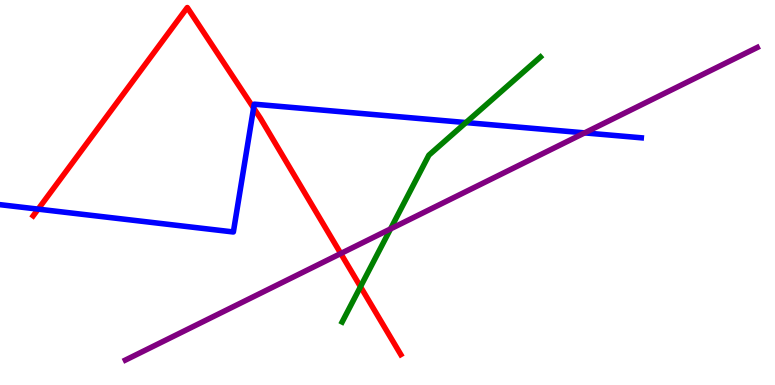[{'lines': ['blue', 'red'], 'intersections': [{'x': 0.492, 'y': 4.57}, {'x': 3.27, 'y': 7.2}]}, {'lines': ['green', 'red'], 'intersections': [{'x': 4.65, 'y': 2.55}]}, {'lines': ['purple', 'red'], 'intersections': [{'x': 4.4, 'y': 3.41}]}, {'lines': ['blue', 'green'], 'intersections': [{'x': 6.01, 'y': 6.82}]}, {'lines': ['blue', 'purple'], 'intersections': [{'x': 7.54, 'y': 6.55}]}, {'lines': ['green', 'purple'], 'intersections': [{'x': 5.04, 'y': 4.05}]}]